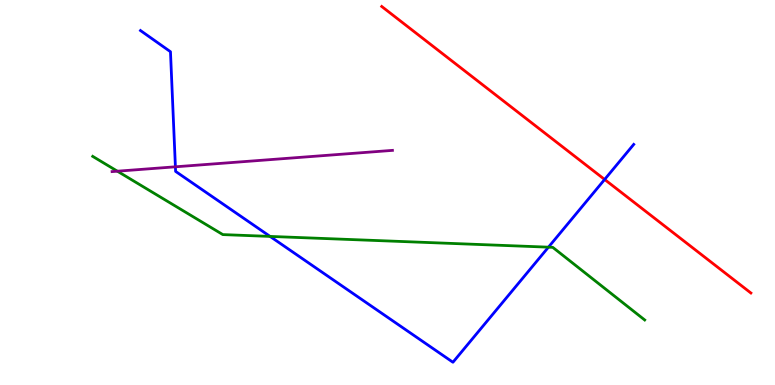[{'lines': ['blue', 'red'], 'intersections': [{'x': 7.8, 'y': 5.34}]}, {'lines': ['green', 'red'], 'intersections': []}, {'lines': ['purple', 'red'], 'intersections': []}, {'lines': ['blue', 'green'], 'intersections': [{'x': 3.48, 'y': 3.86}, {'x': 7.08, 'y': 3.58}]}, {'lines': ['blue', 'purple'], 'intersections': [{'x': 2.26, 'y': 5.67}]}, {'lines': ['green', 'purple'], 'intersections': [{'x': 1.51, 'y': 5.55}]}]